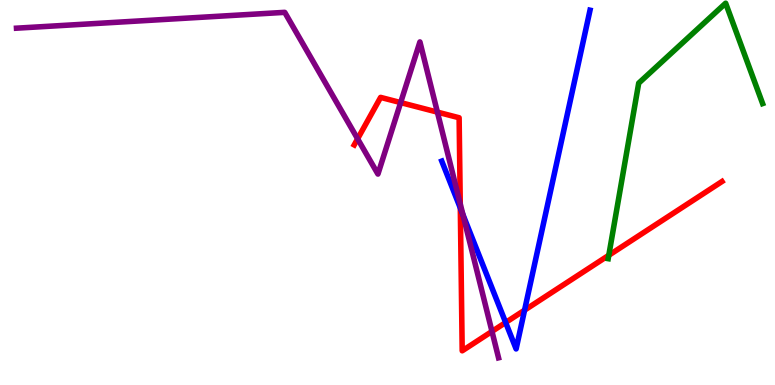[{'lines': ['blue', 'red'], 'intersections': [{'x': 5.94, 'y': 4.6}, {'x': 6.52, 'y': 1.62}, {'x': 6.77, 'y': 1.94}]}, {'lines': ['green', 'red'], 'intersections': [{'x': 7.86, 'y': 3.37}]}, {'lines': ['purple', 'red'], 'intersections': [{'x': 4.61, 'y': 6.39}, {'x': 5.17, 'y': 7.34}, {'x': 5.64, 'y': 7.09}, {'x': 5.94, 'y': 4.7}, {'x': 6.35, 'y': 1.39}]}, {'lines': ['blue', 'green'], 'intersections': []}, {'lines': ['blue', 'purple'], 'intersections': [{'x': 5.97, 'y': 4.43}]}, {'lines': ['green', 'purple'], 'intersections': []}]